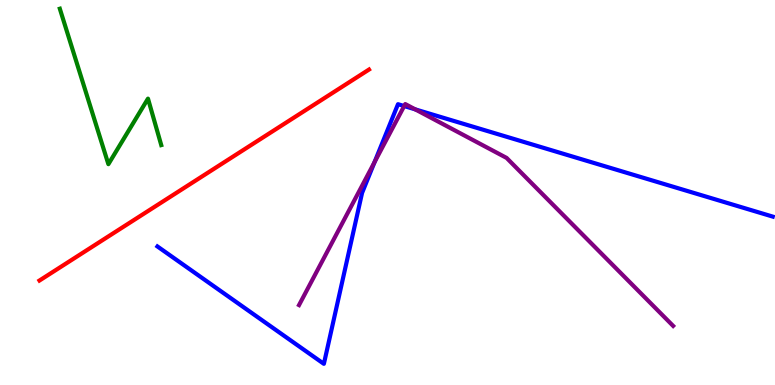[{'lines': ['blue', 'red'], 'intersections': []}, {'lines': ['green', 'red'], 'intersections': []}, {'lines': ['purple', 'red'], 'intersections': []}, {'lines': ['blue', 'green'], 'intersections': []}, {'lines': ['blue', 'purple'], 'intersections': [{'x': 4.83, 'y': 5.79}, {'x': 5.22, 'y': 7.25}, {'x': 5.36, 'y': 7.16}]}, {'lines': ['green', 'purple'], 'intersections': []}]